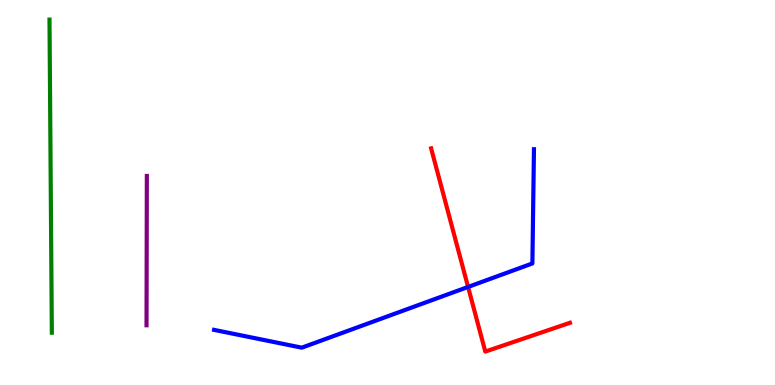[{'lines': ['blue', 'red'], 'intersections': [{'x': 6.04, 'y': 2.55}]}, {'lines': ['green', 'red'], 'intersections': []}, {'lines': ['purple', 'red'], 'intersections': []}, {'lines': ['blue', 'green'], 'intersections': []}, {'lines': ['blue', 'purple'], 'intersections': []}, {'lines': ['green', 'purple'], 'intersections': []}]